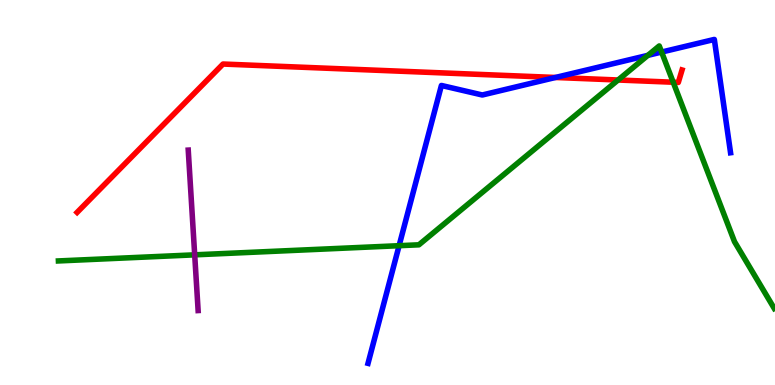[{'lines': ['blue', 'red'], 'intersections': [{'x': 7.17, 'y': 7.99}]}, {'lines': ['green', 'red'], 'intersections': [{'x': 7.98, 'y': 7.92}, {'x': 8.69, 'y': 7.86}]}, {'lines': ['purple', 'red'], 'intersections': []}, {'lines': ['blue', 'green'], 'intersections': [{'x': 5.15, 'y': 3.62}, {'x': 8.36, 'y': 8.56}, {'x': 8.54, 'y': 8.65}]}, {'lines': ['blue', 'purple'], 'intersections': []}, {'lines': ['green', 'purple'], 'intersections': [{'x': 2.51, 'y': 3.38}]}]